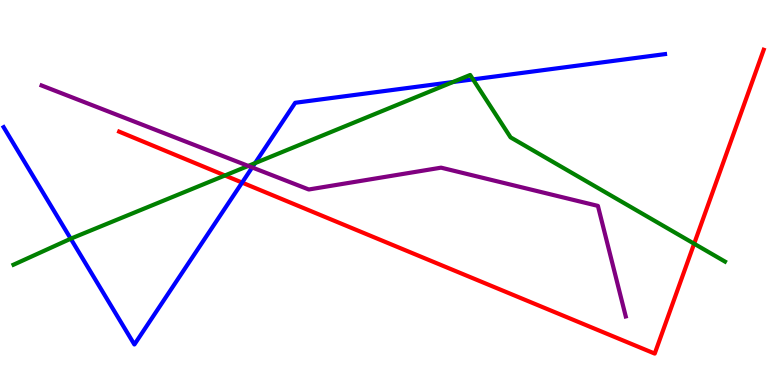[{'lines': ['blue', 'red'], 'intersections': [{'x': 3.12, 'y': 5.26}]}, {'lines': ['green', 'red'], 'intersections': [{'x': 2.9, 'y': 5.44}, {'x': 8.96, 'y': 3.67}]}, {'lines': ['purple', 'red'], 'intersections': []}, {'lines': ['blue', 'green'], 'intersections': [{'x': 0.913, 'y': 3.8}, {'x': 3.29, 'y': 5.76}, {'x': 5.85, 'y': 7.87}, {'x': 6.1, 'y': 7.94}]}, {'lines': ['blue', 'purple'], 'intersections': [{'x': 3.25, 'y': 5.65}]}, {'lines': ['green', 'purple'], 'intersections': [{'x': 3.2, 'y': 5.69}]}]